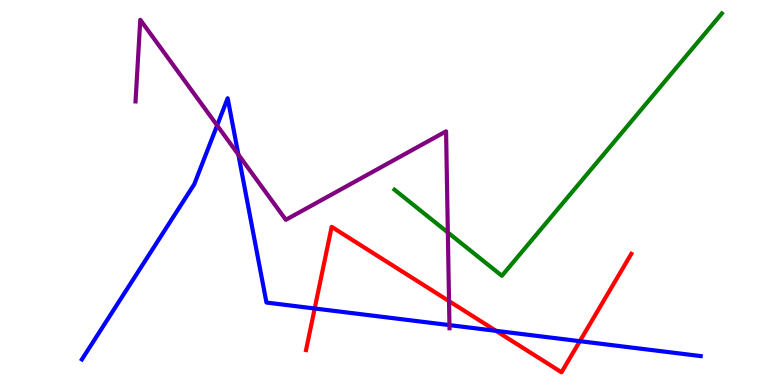[{'lines': ['blue', 'red'], 'intersections': [{'x': 4.06, 'y': 1.99}, {'x': 6.4, 'y': 1.41}, {'x': 7.48, 'y': 1.14}]}, {'lines': ['green', 'red'], 'intersections': []}, {'lines': ['purple', 'red'], 'intersections': [{'x': 5.79, 'y': 2.18}]}, {'lines': ['blue', 'green'], 'intersections': []}, {'lines': ['blue', 'purple'], 'intersections': [{'x': 2.8, 'y': 6.74}, {'x': 3.08, 'y': 5.98}, {'x': 5.8, 'y': 1.56}]}, {'lines': ['green', 'purple'], 'intersections': [{'x': 5.78, 'y': 3.96}]}]